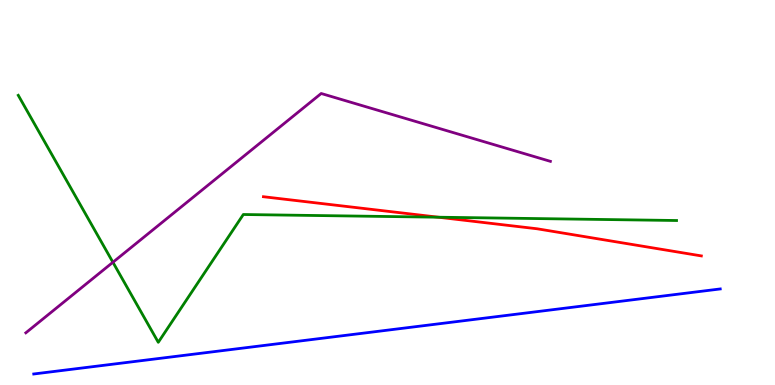[{'lines': ['blue', 'red'], 'intersections': []}, {'lines': ['green', 'red'], 'intersections': [{'x': 5.66, 'y': 4.36}]}, {'lines': ['purple', 'red'], 'intersections': []}, {'lines': ['blue', 'green'], 'intersections': []}, {'lines': ['blue', 'purple'], 'intersections': []}, {'lines': ['green', 'purple'], 'intersections': [{'x': 1.46, 'y': 3.19}]}]